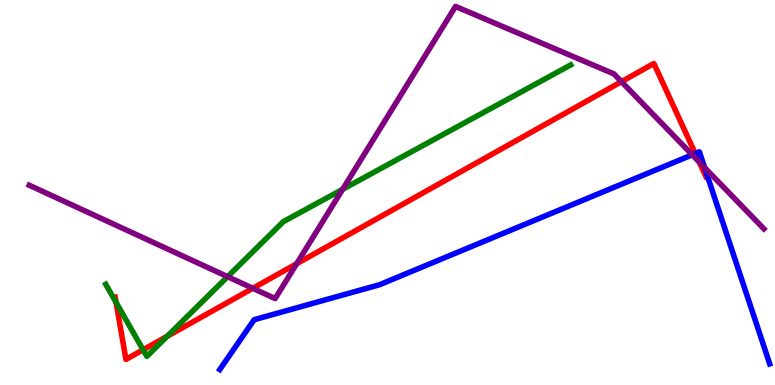[{'lines': ['blue', 'red'], 'intersections': [{'x': 8.97, 'y': 6.01}]}, {'lines': ['green', 'red'], 'intersections': [{'x': 1.5, 'y': 2.14}, {'x': 1.85, 'y': 0.914}, {'x': 2.16, 'y': 1.26}]}, {'lines': ['purple', 'red'], 'intersections': [{'x': 3.26, 'y': 2.51}, {'x': 3.83, 'y': 3.15}, {'x': 8.02, 'y': 7.88}, {'x': 9.02, 'y': 5.79}]}, {'lines': ['blue', 'green'], 'intersections': []}, {'lines': ['blue', 'purple'], 'intersections': [{'x': 8.93, 'y': 5.98}, {'x': 9.09, 'y': 5.65}]}, {'lines': ['green', 'purple'], 'intersections': [{'x': 2.94, 'y': 2.81}, {'x': 4.42, 'y': 5.08}]}]